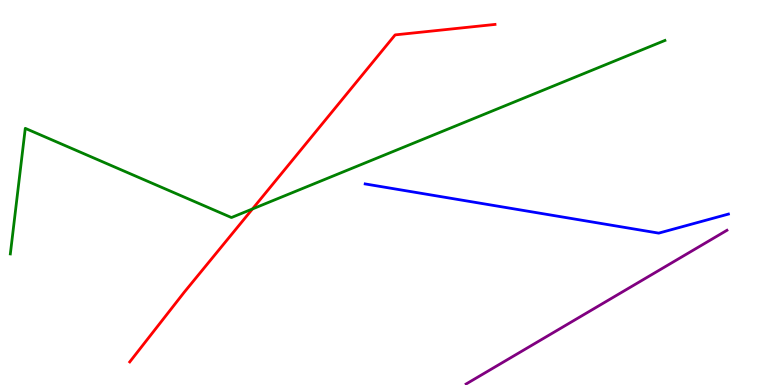[{'lines': ['blue', 'red'], 'intersections': []}, {'lines': ['green', 'red'], 'intersections': [{'x': 3.26, 'y': 4.57}]}, {'lines': ['purple', 'red'], 'intersections': []}, {'lines': ['blue', 'green'], 'intersections': []}, {'lines': ['blue', 'purple'], 'intersections': []}, {'lines': ['green', 'purple'], 'intersections': []}]